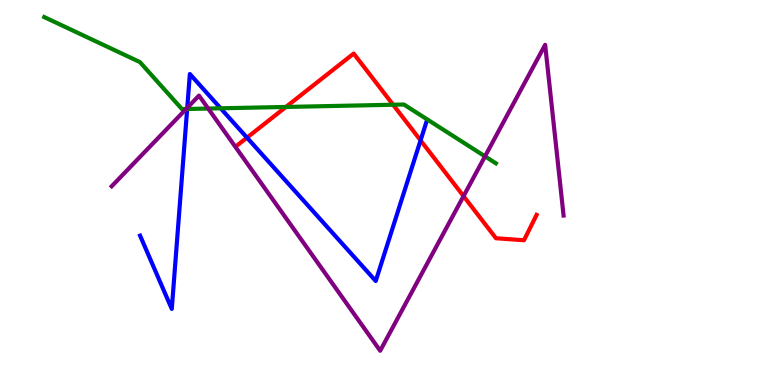[{'lines': ['blue', 'red'], 'intersections': [{'x': 3.19, 'y': 6.43}, {'x': 5.43, 'y': 6.35}]}, {'lines': ['green', 'red'], 'intersections': [{'x': 3.69, 'y': 7.22}, {'x': 5.07, 'y': 7.28}]}, {'lines': ['purple', 'red'], 'intersections': [{'x': 5.98, 'y': 4.91}]}, {'lines': ['blue', 'green'], 'intersections': [{'x': 2.42, 'y': 7.17}, {'x': 2.85, 'y': 7.19}]}, {'lines': ['blue', 'purple'], 'intersections': [{'x': 2.42, 'y': 7.2}]}, {'lines': ['green', 'purple'], 'intersections': [{'x': 2.4, 'y': 7.17}, {'x': 2.69, 'y': 7.18}, {'x': 6.26, 'y': 5.94}]}]